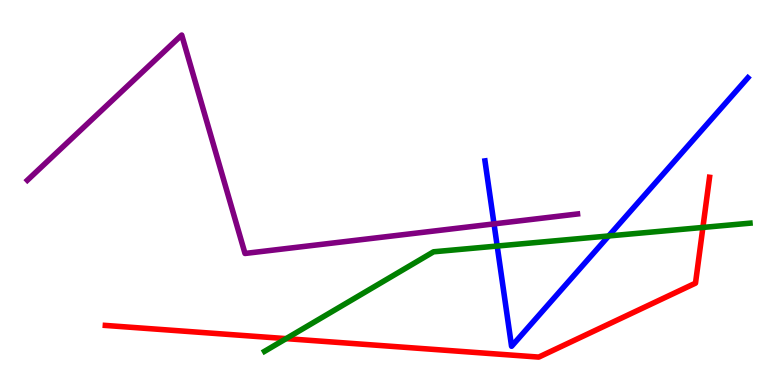[{'lines': ['blue', 'red'], 'intersections': []}, {'lines': ['green', 'red'], 'intersections': [{'x': 3.69, 'y': 1.2}, {'x': 9.07, 'y': 4.09}]}, {'lines': ['purple', 'red'], 'intersections': []}, {'lines': ['blue', 'green'], 'intersections': [{'x': 6.42, 'y': 3.61}, {'x': 7.85, 'y': 3.87}]}, {'lines': ['blue', 'purple'], 'intersections': [{'x': 6.37, 'y': 4.18}]}, {'lines': ['green', 'purple'], 'intersections': []}]